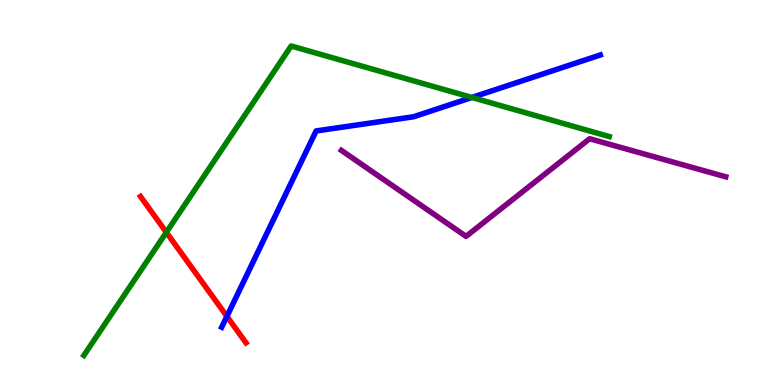[{'lines': ['blue', 'red'], 'intersections': [{'x': 2.93, 'y': 1.78}]}, {'lines': ['green', 'red'], 'intersections': [{'x': 2.15, 'y': 3.97}]}, {'lines': ['purple', 'red'], 'intersections': []}, {'lines': ['blue', 'green'], 'intersections': [{'x': 6.09, 'y': 7.47}]}, {'lines': ['blue', 'purple'], 'intersections': []}, {'lines': ['green', 'purple'], 'intersections': []}]